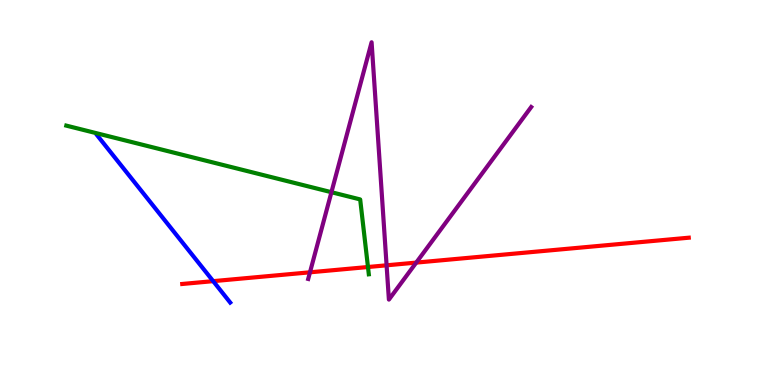[{'lines': ['blue', 'red'], 'intersections': [{'x': 2.75, 'y': 2.7}]}, {'lines': ['green', 'red'], 'intersections': [{'x': 4.75, 'y': 3.06}]}, {'lines': ['purple', 'red'], 'intersections': [{'x': 4.0, 'y': 2.93}, {'x': 4.99, 'y': 3.11}, {'x': 5.37, 'y': 3.18}]}, {'lines': ['blue', 'green'], 'intersections': []}, {'lines': ['blue', 'purple'], 'intersections': []}, {'lines': ['green', 'purple'], 'intersections': [{'x': 4.28, 'y': 5.01}]}]